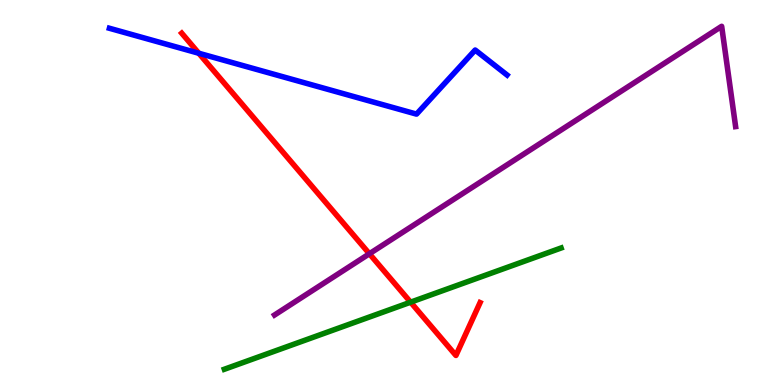[{'lines': ['blue', 'red'], 'intersections': [{'x': 2.57, 'y': 8.62}]}, {'lines': ['green', 'red'], 'intersections': [{'x': 5.3, 'y': 2.15}]}, {'lines': ['purple', 'red'], 'intersections': [{'x': 4.77, 'y': 3.41}]}, {'lines': ['blue', 'green'], 'intersections': []}, {'lines': ['blue', 'purple'], 'intersections': []}, {'lines': ['green', 'purple'], 'intersections': []}]